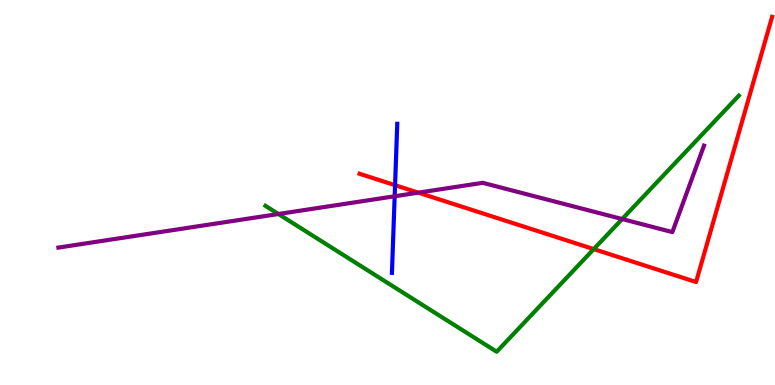[{'lines': ['blue', 'red'], 'intersections': [{'x': 5.1, 'y': 5.19}]}, {'lines': ['green', 'red'], 'intersections': [{'x': 7.66, 'y': 3.53}]}, {'lines': ['purple', 'red'], 'intersections': [{'x': 5.4, 'y': 5.0}]}, {'lines': ['blue', 'green'], 'intersections': []}, {'lines': ['blue', 'purple'], 'intersections': [{'x': 5.09, 'y': 4.9}]}, {'lines': ['green', 'purple'], 'intersections': [{'x': 3.59, 'y': 4.44}, {'x': 8.03, 'y': 4.31}]}]